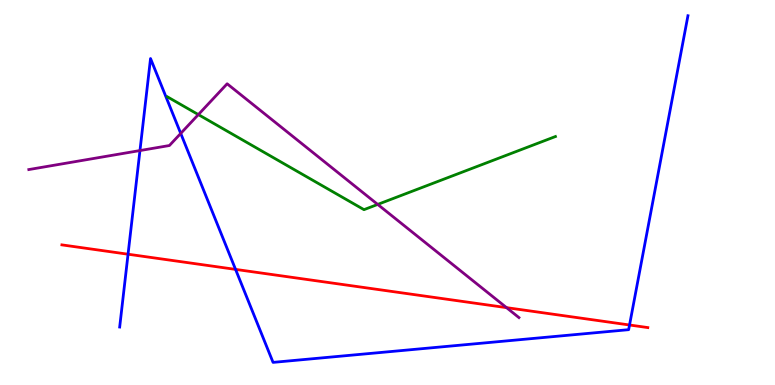[{'lines': ['blue', 'red'], 'intersections': [{'x': 1.65, 'y': 3.4}, {'x': 3.04, 'y': 3.0}, {'x': 8.12, 'y': 1.56}]}, {'lines': ['green', 'red'], 'intersections': []}, {'lines': ['purple', 'red'], 'intersections': [{'x': 6.54, 'y': 2.01}]}, {'lines': ['blue', 'green'], 'intersections': []}, {'lines': ['blue', 'purple'], 'intersections': [{'x': 1.81, 'y': 6.09}, {'x': 2.33, 'y': 6.53}]}, {'lines': ['green', 'purple'], 'intersections': [{'x': 2.56, 'y': 7.02}, {'x': 4.87, 'y': 4.69}]}]